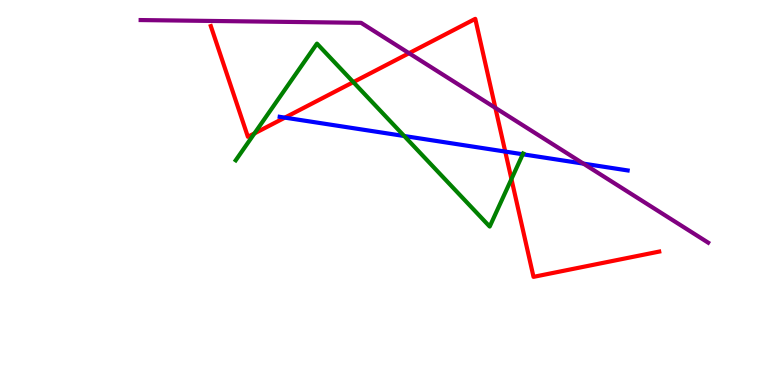[{'lines': ['blue', 'red'], 'intersections': [{'x': 3.68, 'y': 6.94}, {'x': 6.52, 'y': 6.06}]}, {'lines': ['green', 'red'], 'intersections': [{'x': 3.28, 'y': 6.53}, {'x': 4.56, 'y': 7.87}, {'x': 6.6, 'y': 5.35}]}, {'lines': ['purple', 'red'], 'intersections': [{'x': 5.28, 'y': 8.62}, {'x': 6.39, 'y': 7.2}]}, {'lines': ['blue', 'green'], 'intersections': [{'x': 5.22, 'y': 6.47}, {'x': 6.75, 'y': 5.99}]}, {'lines': ['blue', 'purple'], 'intersections': [{'x': 7.53, 'y': 5.75}]}, {'lines': ['green', 'purple'], 'intersections': []}]